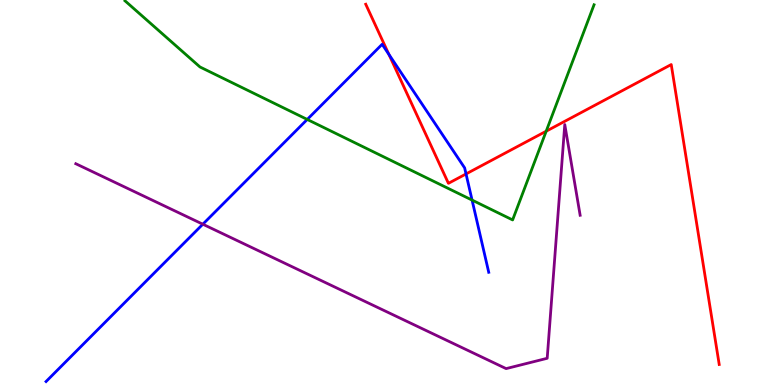[{'lines': ['blue', 'red'], 'intersections': [{'x': 5.02, 'y': 8.59}, {'x': 6.01, 'y': 5.48}]}, {'lines': ['green', 'red'], 'intersections': [{'x': 7.05, 'y': 6.59}]}, {'lines': ['purple', 'red'], 'intersections': []}, {'lines': ['blue', 'green'], 'intersections': [{'x': 3.96, 'y': 6.9}, {'x': 6.09, 'y': 4.8}]}, {'lines': ['blue', 'purple'], 'intersections': [{'x': 2.62, 'y': 4.18}]}, {'lines': ['green', 'purple'], 'intersections': []}]